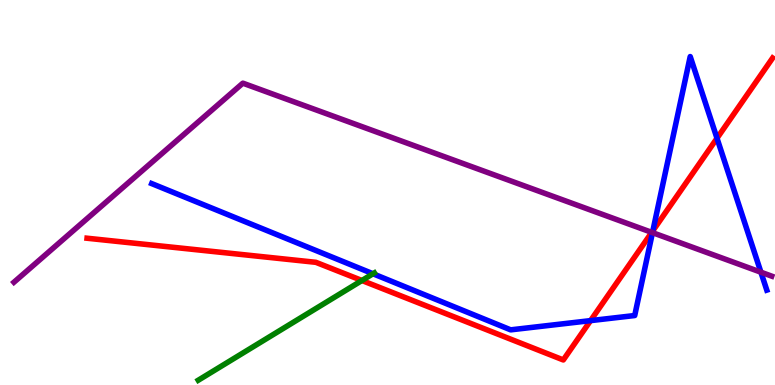[{'lines': ['blue', 'red'], 'intersections': [{'x': 7.62, 'y': 1.67}, {'x': 8.42, 'y': 4.01}, {'x': 9.25, 'y': 6.41}]}, {'lines': ['green', 'red'], 'intersections': [{'x': 4.67, 'y': 2.71}]}, {'lines': ['purple', 'red'], 'intersections': [{'x': 8.41, 'y': 3.96}]}, {'lines': ['blue', 'green'], 'intersections': [{'x': 4.81, 'y': 2.89}]}, {'lines': ['blue', 'purple'], 'intersections': [{'x': 8.42, 'y': 3.96}, {'x': 9.82, 'y': 2.93}]}, {'lines': ['green', 'purple'], 'intersections': []}]